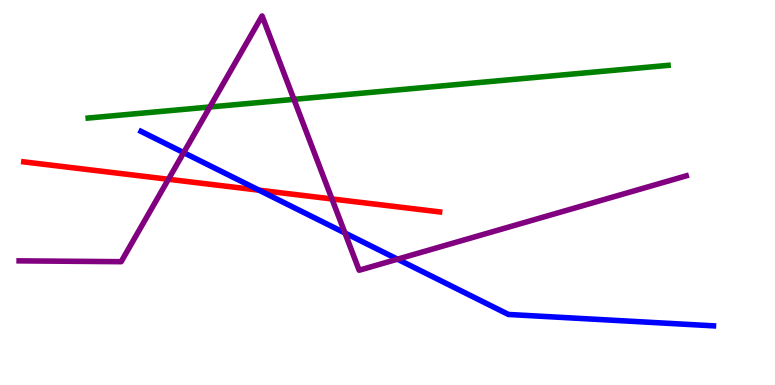[{'lines': ['blue', 'red'], 'intersections': [{'x': 3.34, 'y': 5.06}]}, {'lines': ['green', 'red'], 'intersections': []}, {'lines': ['purple', 'red'], 'intersections': [{'x': 2.17, 'y': 5.34}, {'x': 4.28, 'y': 4.83}]}, {'lines': ['blue', 'green'], 'intersections': []}, {'lines': ['blue', 'purple'], 'intersections': [{'x': 2.37, 'y': 6.04}, {'x': 4.45, 'y': 3.95}, {'x': 5.13, 'y': 3.27}]}, {'lines': ['green', 'purple'], 'intersections': [{'x': 2.71, 'y': 7.22}, {'x': 3.79, 'y': 7.42}]}]